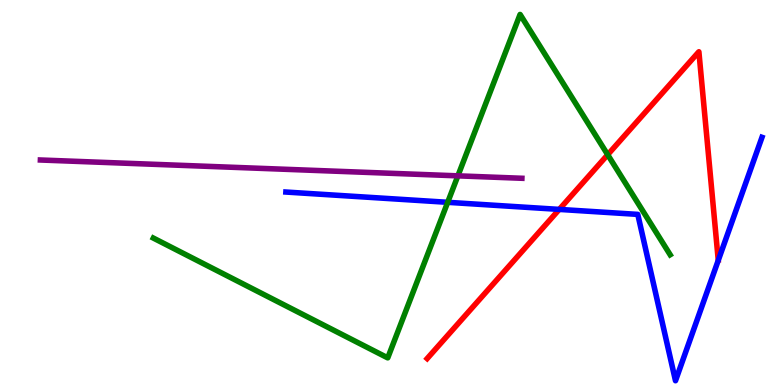[{'lines': ['blue', 'red'], 'intersections': [{'x': 7.22, 'y': 4.56}]}, {'lines': ['green', 'red'], 'intersections': [{'x': 7.84, 'y': 5.98}]}, {'lines': ['purple', 'red'], 'intersections': []}, {'lines': ['blue', 'green'], 'intersections': [{'x': 5.78, 'y': 4.75}]}, {'lines': ['blue', 'purple'], 'intersections': []}, {'lines': ['green', 'purple'], 'intersections': [{'x': 5.91, 'y': 5.43}]}]